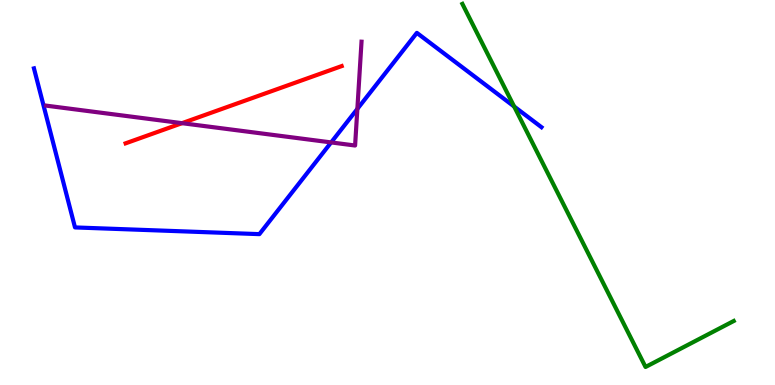[{'lines': ['blue', 'red'], 'intersections': []}, {'lines': ['green', 'red'], 'intersections': []}, {'lines': ['purple', 'red'], 'intersections': [{'x': 2.35, 'y': 6.8}]}, {'lines': ['blue', 'green'], 'intersections': [{'x': 6.63, 'y': 7.23}]}, {'lines': ['blue', 'purple'], 'intersections': [{'x': 4.27, 'y': 6.3}, {'x': 4.61, 'y': 7.17}]}, {'lines': ['green', 'purple'], 'intersections': []}]